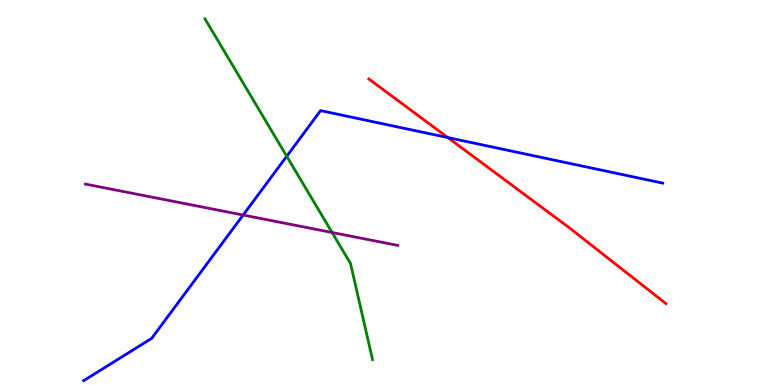[{'lines': ['blue', 'red'], 'intersections': [{'x': 5.78, 'y': 6.43}]}, {'lines': ['green', 'red'], 'intersections': []}, {'lines': ['purple', 'red'], 'intersections': []}, {'lines': ['blue', 'green'], 'intersections': [{'x': 3.7, 'y': 5.94}]}, {'lines': ['blue', 'purple'], 'intersections': [{'x': 3.14, 'y': 4.41}]}, {'lines': ['green', 'purple'], 'intersections': [{'x': 4.28, 'y': 3.96}]}]